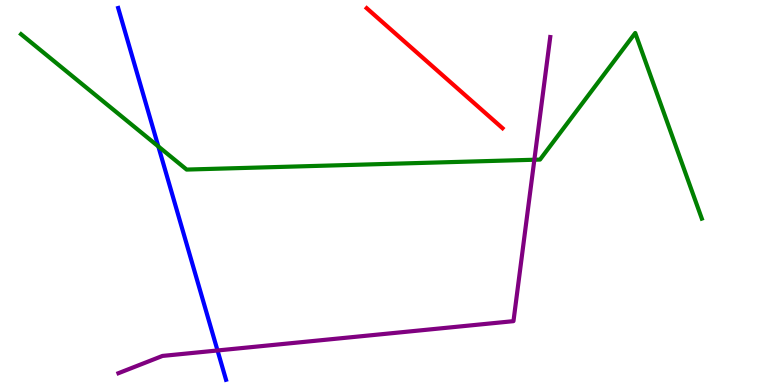[{'lines': ['blue', 'red'], 'intersections': []}, {'lines': ['green', 'red'], 'intersections': []}, {'lines': ['purple', 'red'], 'intersections': []}, {'lines': ['blue', 'green'], 'intersections': [{'x': 2.04, 'y': 6.2}]}, {'lines': ['blue', 'purple'], 'intersections': [{'x': 2.81, 'y': 0.897}]}, {'lines': ['green', 'purple'], 'intersections': [{'x': 6.9, 'y': 5.85}]}]